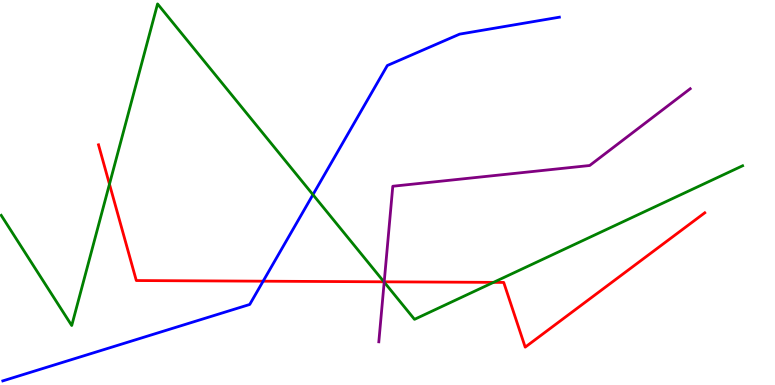[{'lines': ['blue', 'red'], 'intersections': [{'x': 3.4, 'y': 2.7}]}, {'lines': ['green', 'red'], 'intersections': [{'x': 1.41, 'y': 5.22}, {'x': 4.95, 'y': 2.68}, {'x': 6.37, 'y': 2.67}]}, {'lines': ['purple', 'red'], 'intersections': [{'x': 4.96, 'y': 2.68}]}, {'lines': ['blue', 'green'], 'intersections': [{'x': 4.04, 'y': 4.94}]}, {'lines': ['blue', 'purple'], 'intersections': []}, {'lines': ['green', 'purple'], 'intersections': [{'x': 4.96, 'y': 2.67}]}]